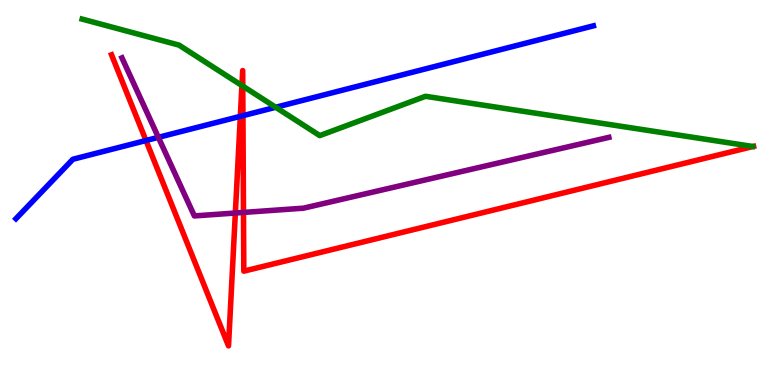[{'lines': ['blue', 'red'], 'intersections': [{'x': 1.88, 'y': 6.35}, {'x': 3.1, 'y': 6.98}, {'x': 3.13, 'y': 7.0}]}, {'lines': ['green', 'red'], 'intersections': [{'x': 3.12, 'y': 7.78}, {'x': 3.13, 'y': 7.76}]}, {'lines': ['purple', 'red'], 'intersections': [{'x': 3.04, 'y': 4.47}, {'x': 3.14, 'y': 4.48}]}, {'lines': ['blue', 'green'], 'intersections': [{'x': 3.56, 'y': 7.21}]}, {'lines': ['blue', 'purple'], 'intersections': [{'x': 2.04, 'y': 6.43}]}, {'lines': ['green', 'purple'], 'intersections': []}]